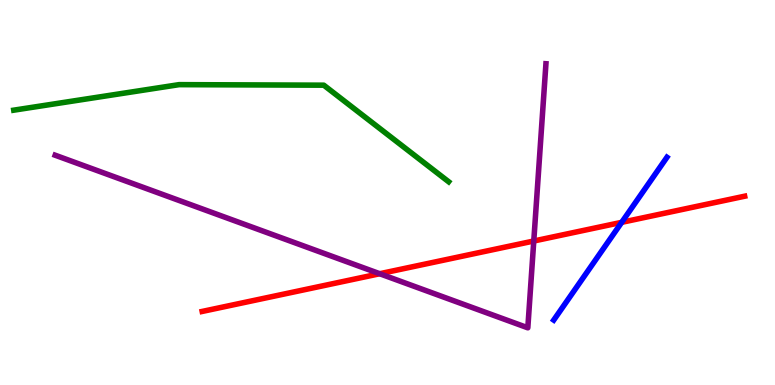[{'lines': ['blue', 'red'], 'intersections': [{'x': 8.02, 'y': 4.23}]}, {'lines': ['green', 'red'], 'intersections': []}, {'lines': ['purple', 'red'], 'intersections': [{'x': 4.9, 'y': 2.89}, {'x': 6.89, 'y': 3.74}]}, {'lines': ['blue', 'green'], 'intersections': []}, {'lines': ['blue', 'purple'], 'intersections': []}, {'lines': ['green', 'purple'], 'intersections': []}]